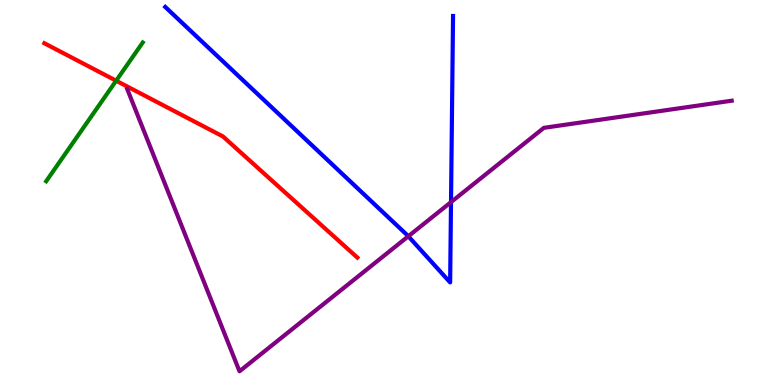[{'lines': ['blue', 'red'], 'intersections': []}, {'lines': ['green', 'red'], 'intersections': [{'x': 1.5, 'y': 7.9}]}, {'lines': ['purple', 'red'], 'intersections': []}, {'lines': ['blue', 'green'], 'intersections': []}, {'lines': ['blue', 'purple'], 'intersections': [{'x': 5.27, 'y': 3.86}, {'x': 5.82, 'y': 4.75}]}, {'lines': ['green', 'purple'], 'intersections': []}]